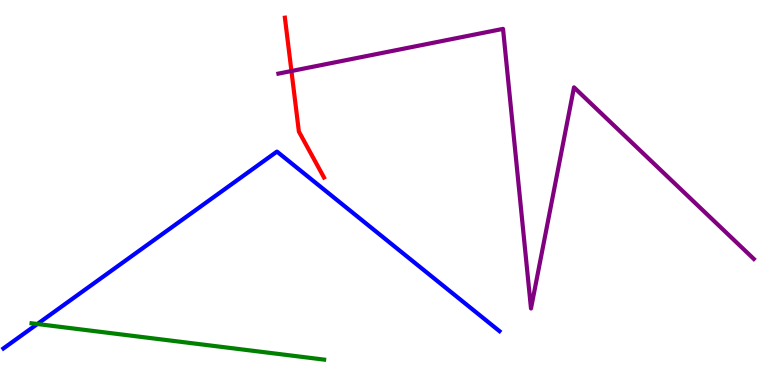[{'lines': ['blue', 'red'], 'intersections': []}, {'lines': ['green', 'red'], 'intersections': []}, {'lines': ['purple', 'red'], 'intersections': [{'x': 3.76, 'y': 8.16}]}, {'lines': ['blue', 'green'], 'intersections': [{'x': 0.482, 'y': 1.58}]}, {'lines': ['blue', 'purple'], 'intersections': []}, {'lines': ['green', 'purple'], 'intersections': []}]